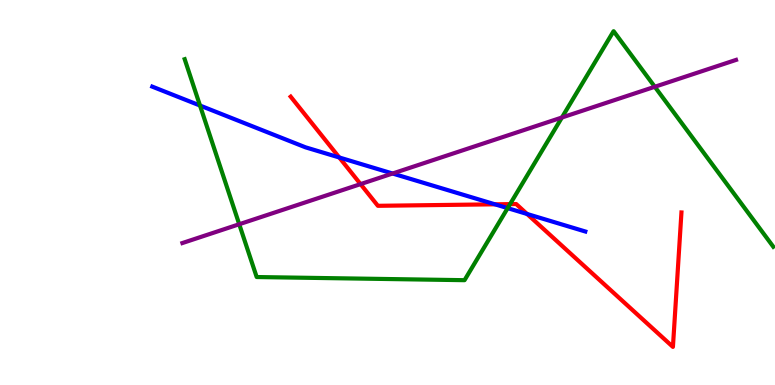[{'lines': ['blue', 'red'], 'intersections': [{'x': 4.38, 'y': 5.91}, {'x': 6.39, 'y': 4.69}, {'x': 6.8, 'y': 4.44}]}, {'lines': ['green', 'red'], 'intersections': [{'x': 6.58, 'y': 4.7}]}, {'lines': ['purple', 'red'], 'intersections': [{'x': 4.65, 'y': 5.22}]}, {'lines': ['blue', 'green'], 'intersections': [{'x': 2.58, 'y': 7.26}, {'x': 6.55, 'y': 4.59}]}, {'lines': ['blue', 'purple'], 'intersections': [{'x': 5.07, 'y': 5.49}]}, {'lines': ['green', 'purple'], 'intersections': [{'x': 3.09, 'y': 4.18}, {'x': 7.25, 'y': 6.95}, {'x': 8.45, 'y': 7.75}]}]